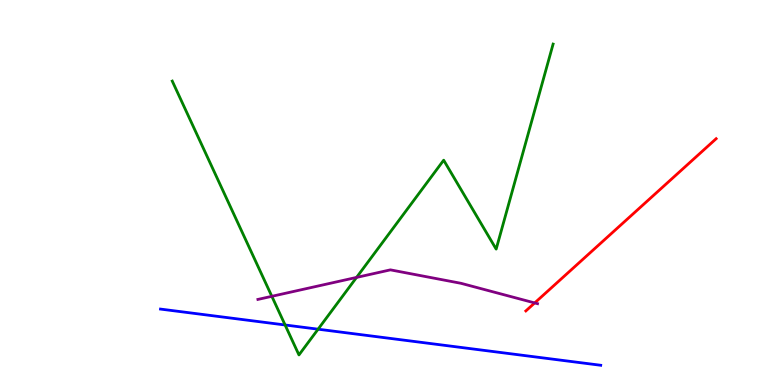[{'lines': ['blue', 'red'], 'intersections': []}, {'lines': ['green', 'red'], 'intersections': []}, {'lines': ['purple', 'red'], 'intersections': [{'x': 6.9, 'y': 2.13}]}, {'lines': ['blue', 'green'], 'intersections': [{'x': 3.68, 'y': 1.56}, {'x': 4.1, 'y': 1.45}]}, {'lines': ['blue', 'purple'], 'intersections': []}, {'lines': ['green', 'purple'], 'intersections': [{'x': 3.51, 'y': 2.3}, {'x': 4.6, 'y': 2.79}]}]